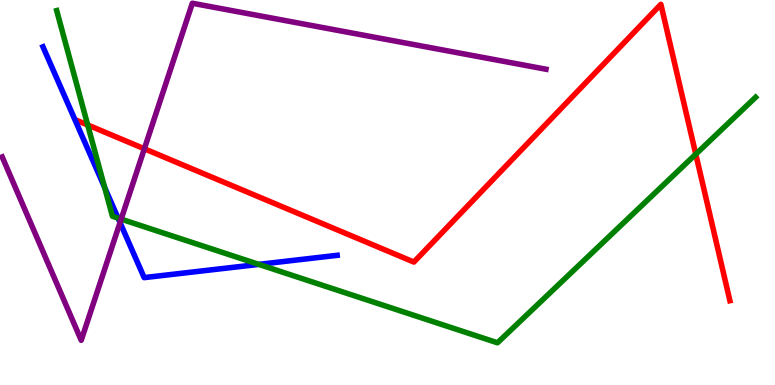[{'lines': ['blue', 'red'], 'intersections': []}, {'lines': ['green', 'red'], 'intersections': [{'x': 1.13, 'y': 6.75}, {'x': 8.98, 'y': 6.0}]}, {'lines': ['purple', 'red'], 'intersections': [{'x': 1.86, 'y': 6.14}]}, {'lines': ['blue', 'green'], 'intersections': [{'x': 1.35, 'y': 5.13}, {'x': 1.52, 'y': 4.33}, {'x': 3.34, 'y': 3.13}]}, {'lines': ['blue', 'purple'], 'intersections': [{'x': 1.55, 'y': 4.22}]}, {'lines': ['green', 'purple'], 'intersections': [{'x': 1.56, 'y': 4.31}]}]